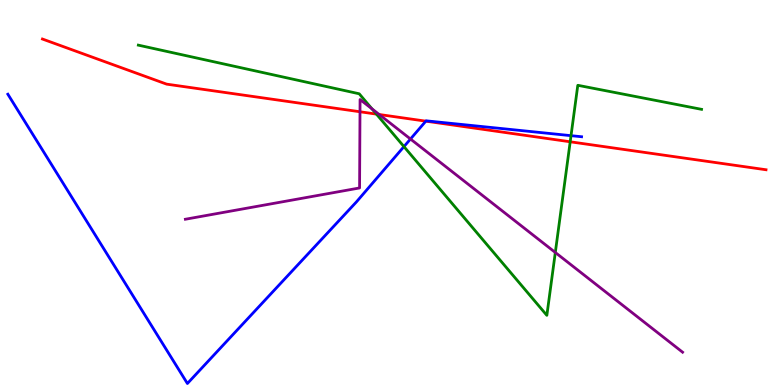[{'lines': ['blue', 'red'], 'intersections': [{'x': 5.49, 'y': 6.85}]}, {'lines': ['green', 'red'], 'intersections': [{'x': 4.86, 'y': 7.04}, {'x': 7.36, 'y': 6.32}]}, {'lines': ['purple', 'red'], 'intersections': [{'x': 4.65, 'y': 7.1}, {'x': 4.89, 'y': 7.03}]}, {'lines': ['blue', 'green'], 'intersections': [{'x': 5.21, 'y': 6.19}, {'x': 7.37, 'y': 6.48}]}, {'lines': ['blue', 'purple'], 'intersections': [{'x': 5.3, 'y': 6.39}]}, {'lines': ['green', 'purple'], 'intersections': [{'x': 4.8, 'y': 7.17}, {'x': 7.17, 'y': 3.44}]}]